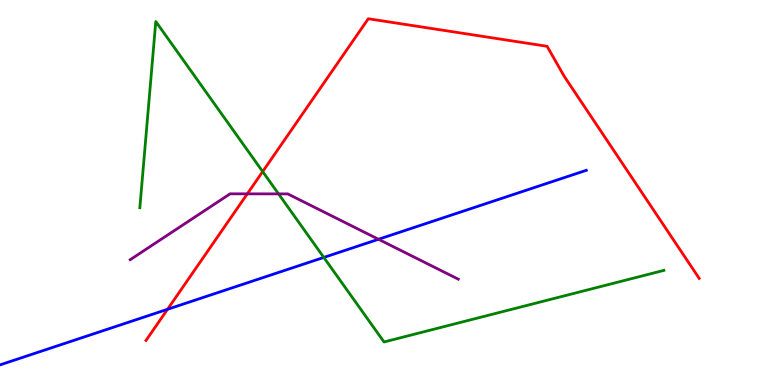[{'lines': ['blue', 'red'], 'intersections': [{'x': 2.16, 'y': 1.97}]}, {'lines': ['green', 'red'], 'intersections': [{'x': 3.39, 'y': 5.54}]}, {'lines': ['purple', 'red'], 'intersections': [{'x': 3.19, 'y': 4.97}]}, {'lines': ['blue', 'green'], 'intersections': [{'x': 4.18, 'y': 3.31}]}, {'lines': ['blue', 'purple'], 'intersections': [{'x': 4.88, 'y': 3.79}]}, {'lines': ['green', 'purple'], 'intersections': [{'x': 3.59, 'y': 4.96}]}]